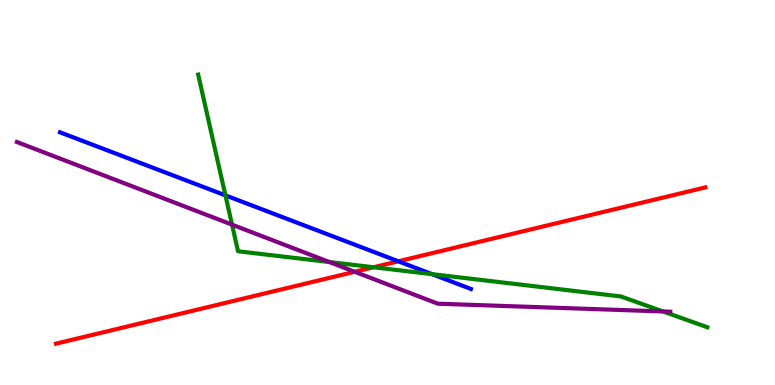[{'lines': ['blue', 'red'], 'intersections': [{'x': 5.14, 'y': 3.21}]}, {'lines': ['green', 'red'], 'intersections': [{'x': 4.82, 'y': 3.06}]}, {'lines': ['purple', 'red'], 'intersections': [{'x': 4.58, 'y': 2.94}]}, {'lines': ['blue', 'green'], 'intersections': [{'x': 2.91, 'y': 4.93}, {'x': 5.58, 'y': 2.88}]}, {'lines': ['blue', 'purple'], 'intersections': []}, {'lines': ['green', 'purple'], 'intersections': [{'x': 2.99, 'y': 4.16}, {'x': 4.25, 'y': 3.19}, {'x': 8.55, 'y': 1.91}]}]